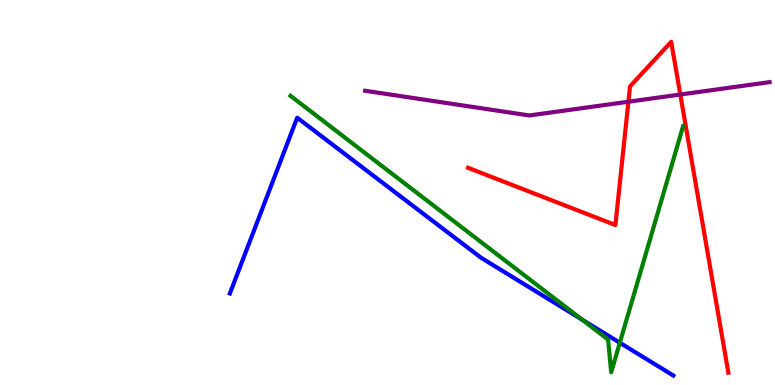[{'lines': ['blue', 'red'], 'intersections': []}, {'lines': ['green', 'red'], 'intersections': []}, {'lines': ['purple', 'red'], 'intersections': [{'x': 8.11, 'y': 7.36}, {'x': 8.78, 'y': 7.55}]}, {'lines': ['blue', 'green'], 'intersections': [{'x': 7.51, 'y': 1.7}, {'x': 8.0, 'y': 1.1}]}, {'lines': ['blue', 'purple'], 'intersections': []}, {'lines': ['green', 'purple'], 'intersections': []}]